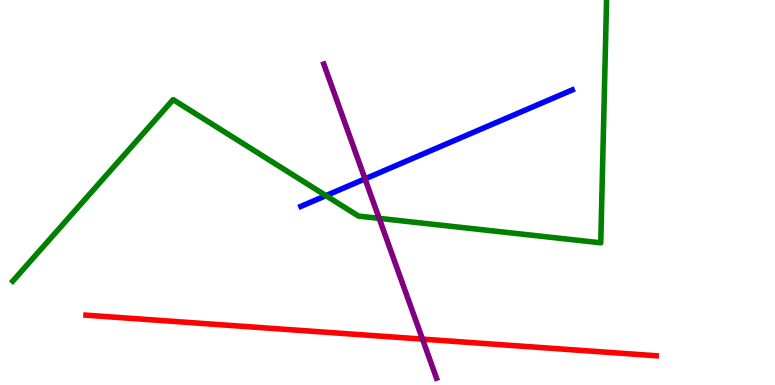[{'lines': ['blue', 'red'], 'intersections': []}, {'lines': ['green', 'red'], 'intersections': []}, {'lines': ['purple', 'red'], 'intersections': [{'x': 5.45, 'y': 1.19}]}, {'lines': ['blue', 'green'], 'intersections': [{'x': 4.21, 'y': 4.92}]}, {'lines': ['blue', 'purple'], 'intersections': [{'x': 4.71, 'y': 5.35}]}, {'lines': ['green', 'purple'], 'intersections': [{'x': 4.89, 'y': 4.33}]}]